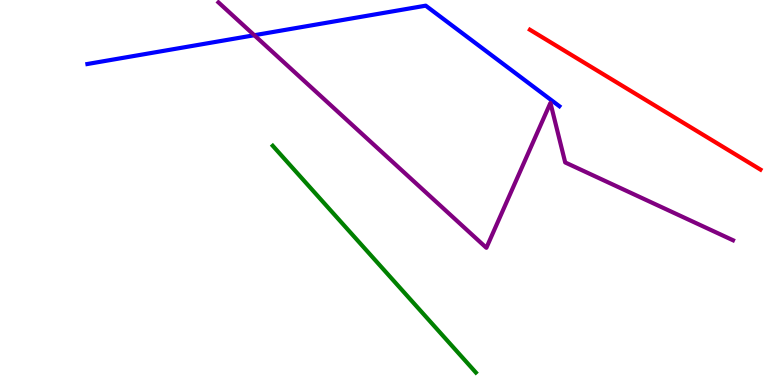[{'lines': ['blue', 'red'], 'intersections': []}, {'lines': ['green', 'red'], 'intersections': []}, {'lines': ['purple', 'red'], 'intersections': []}, {'lines': ['blue', 'green'], 'intersections': []}, {'lines': ['blue', 'purple'], 'intersections': [{'x': 3.28, 'y': 9.08}]}, {'lines': ['green', 'purple'], 'intersections': []}]